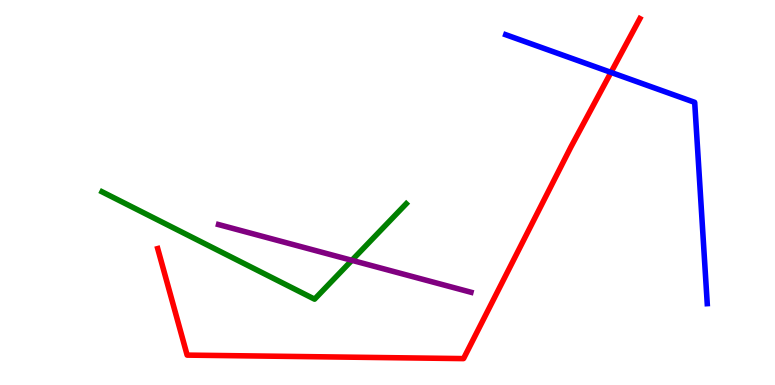[{'lines': ['blue', 'red'], 'intersections': [{'x': 7.88, 'y': 8.12}]}, {'lines': ['green', 'red'], 'intersections': []}, {'lines': ['purple', 'red'], 'intersections': []}, {'lines': ['blue', 'green'], 'intersections': []}, {'lines': ['blue', 'purple'], 'intersections': []}, {'lines': ['green', 'purple'], 'intersections': [{'x': 4.54, 'y': 3.24}]}]